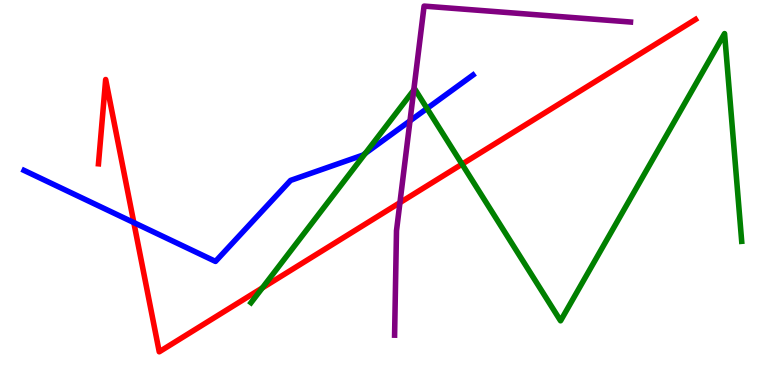[{'lines': ['blue', 'red'], 'intersections': [{'x': 1.73, 'y': 4.22}]}, {'lines': ['green', 'red'], 'intersections': [{'x': 3.38, 'y': 2.52}, {'x': 5.96, 'y': 5.74}]}, {'lines': ['purple', 'red'], 'intersections': [{'x': 5.16, 'y': 4.74}]}, {'lines': ['blue', 'green'], 'intersections': [{'x': 4.71, 'y': 6.02}, {'x': 5.51, 'y': 7.18}]}, {'lines': ['blue', 'purple'], 'intersections': [{'x': 5.29, 'y': 6.86}]}, {'lines': ['green', 'purple'], 'intersections': [{'x': 5.34, 'y': 7.66}]}]